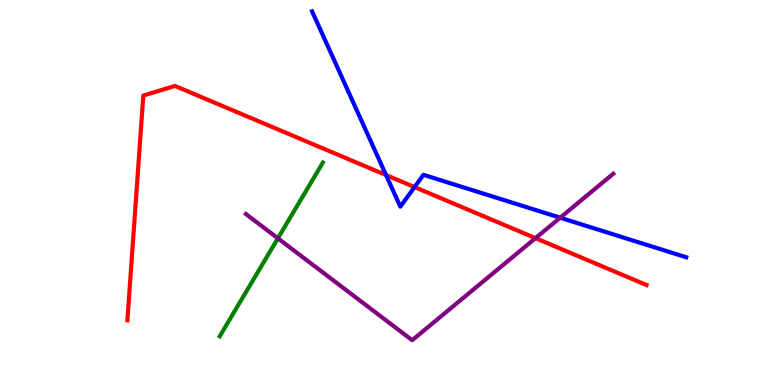[{'lines': ['blue', 'red'], 'intersections': [{'x': 4.98, 'y': 5.45}, {'x': 5.35, 'y': 5.14}]}, {'lines': ['green', 'red'], 'intersections': []}, {'lines': ['purple', 'red'], 'intersections': [{'x': 6.91, 'y': 3.81}]}, {'lines': ['blue', 'green'], 'intersections': []}, {'lines': ['blue', 'purple'], 'intersections': [{'x': 7.23, 'y': 4.35}]}, {'lines': ['green', 'purple'], 'intersections': [{'x': 3.59, 'y': 3.81}]}]